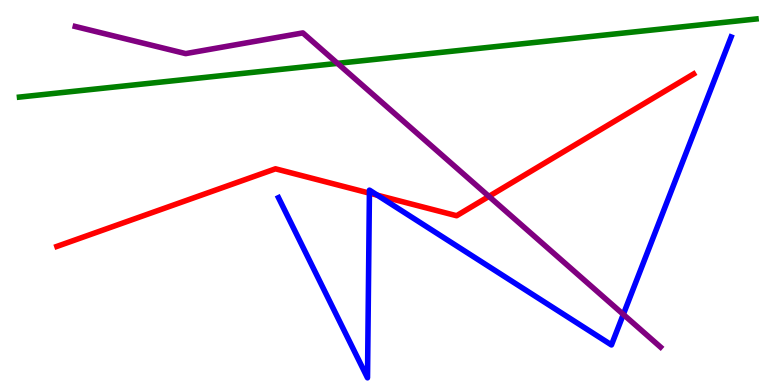[{'lines': ['blue', 'red'], 'intersections': [{'x': 4.77, 'y': 4.98}, {'x': 4.87, 'y': 4.93}]}, {'lines': ['green', 'red'], 'intersections': []}, {'lines': ['purple', 'red'], 'intersections': [{'x': 6.31, 'y': 4.9}]}, {'lines': ['blue', 'green'], 'intersections': []}, {'lines': ['blue', 'purple'], 'intersections': [{'x': 8.04, 'y': 1.83}]}, {'lines': ['green', 'purple'], 'intersections': [{'x': 4.35, 'y': 8.35}]}]